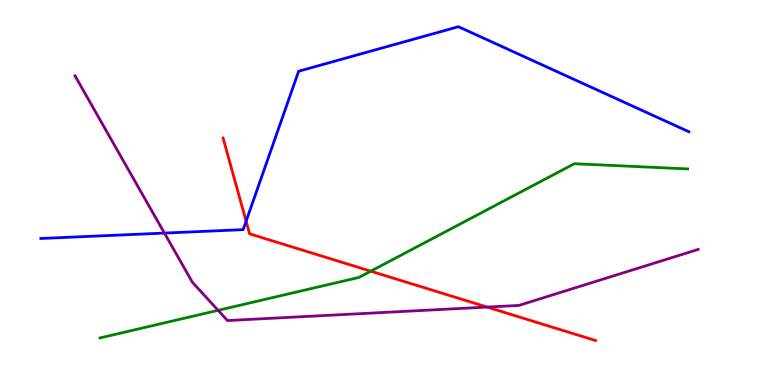[{'lines': ['blue', 'red'], 'intersections': [{'x': 3.18, 'y': 4.26}]}, {'lines': ['green', 'red'], 'intersections': [{'x': 4.78, 'y': 2.96}]}, {'lines': ['purple', 'red'], 'intersections': [{'x': 6.29, 'y': 2.02}]}, {'lines': ['blue', 'green'], 'intersections': []}, {'lines': ['blue', 'purple'], 'intersections': [{'x': 2.12, 'y': 3.95}]}, {'lines': ['green', 'purple'], 'intersections': [{'x': 2.81, 'y': 1.94}]}]